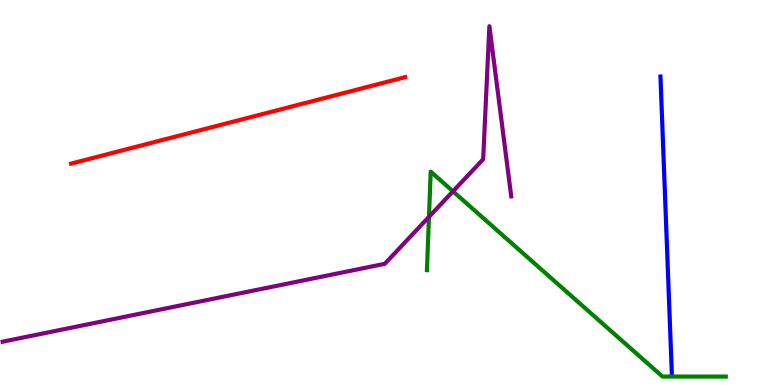[{'lines': ['blue', 'red'], 'intersections': []}, {'lines': ['green', 'red'], 'intersections': []}, {'lines': ['purple', 'red'], 'intersections': []}, {'lines': ['blue', 'green'], 'intersections': []}, {'lines': ['blue', 'purple'], 'intersections': []}, {'lines': ['green', 'purple'], 'intersections': [{'x': 5.54, 'y': 4.37}, {'x': 5.84, 'y': 5.03}]}]